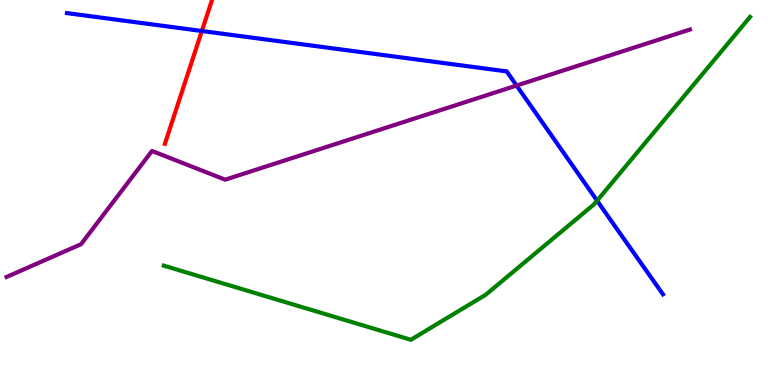[{'lines': ['blue', 'red'], 'intersections': [{'x': 2.6, 'y': 9.19}]}, {'lines': ['green', 'red'], 'intersections': []}, {'lines': ['purple', 'red'], 'intersections': []}, {'lines': ['blue', 'green'], 'intersections': [{'x': 7.7, 'y': 4.79}]}, {'lines': ['blue', 'purple'], 'intersections': [{'x': 6.67, 'y': 7.78}]}, {'lines': ['green', 'purple'], 'intersections': []}]